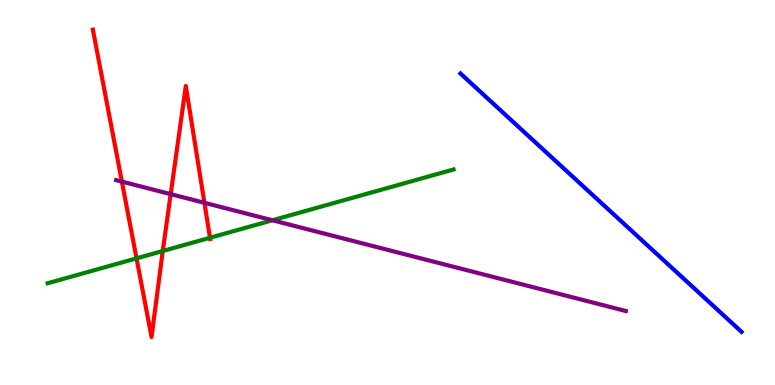[{'lines': ['blue', 'red'], 'intersections': []}, {'lines': ['green', 'red'], 'intersections': [{'x': 1.76, 'y': 3.29}, {'x': 2.1, 'y': 3.48}, {'x': 2.71, 'y': 3.82}]}, {'lines': ['purple', 'red'], 'intersections': [{'x': 1.57, 'y': 5.28}, {'x': 2.2, 'y': 4.96}, {'x': 2.64, 'y': 4.73}]}, {'lines': ['blue', 'green'], 'intersections': []}, {'lines': ['blue', 'purple'], 'intersections': []}, {'lines': ['green', 'purple'], 'intersections': [{'x': 3.51, 'y': 4.28}]}]